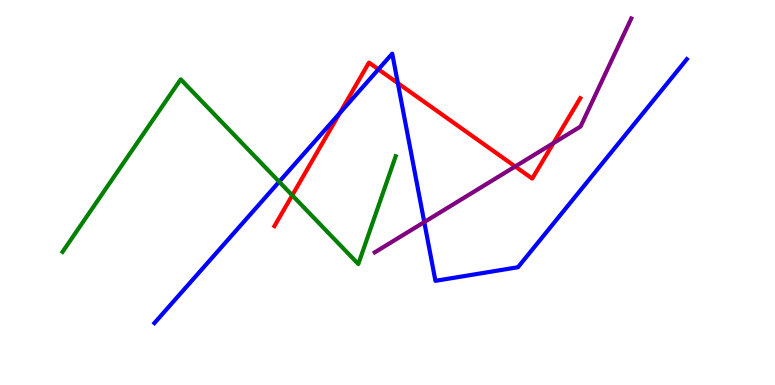[{'lines': ['blue', 'red'], 'intersections': [{'x': 4.38, 'y': 7.06}, {'x': 4.88, 'y': 8.2}, {'x': 5.13, 'y': 7.84}]}, {'lines': ['green', 'red'], 'intersections': [{'x': 3.77, 'y': 4.93}]}, {'lines': ['purple', 'red'], 'intersections': [{'x': 6.65, 'y': 5.68}, {'x': 7.14, 'y': 6.28}]}, {'lines': ['blue', 'green'], 'intersections': [{'x': 3.6, 'y': 5.28}]}, {'lines': ['blue', 'purple'], 'intersections': [{'x': 5.47, 'y': 4.23}]}, {'lines': ['green', 'purple'], 'intersections': []}]